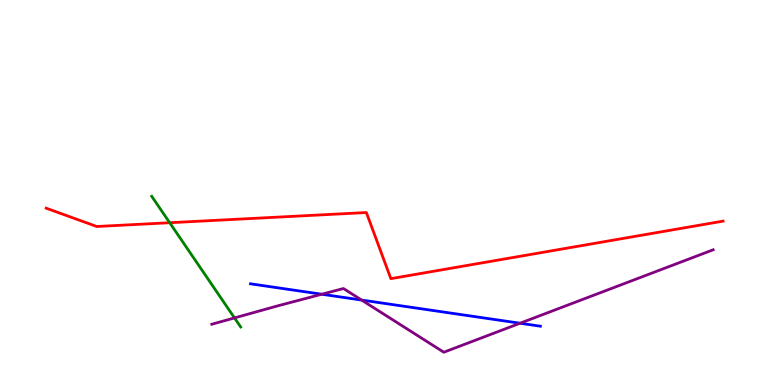[{'lines': ['blue', 'red'], 'intersections': []}, {'lines': ['green', 'red'], 'intersections': [{'x': 2.19, 'y': 4.21}]}, {'lines': ['purple', 'red'], 'intersections': []}, {'lines': ['blue', 'green'], 'intersections': []}, {'lines': ['blue', 'purple'], 'intersections': [{'x': 4.15, 'y': 2.36}, {'x': 4.67, 'y': 2.21}, {'x': 6.71, 'y': 1.6}]}, {'lines': ['green', 'purple'], 'intersections': [{'x': 3.03, 'y': 1.74}]}]